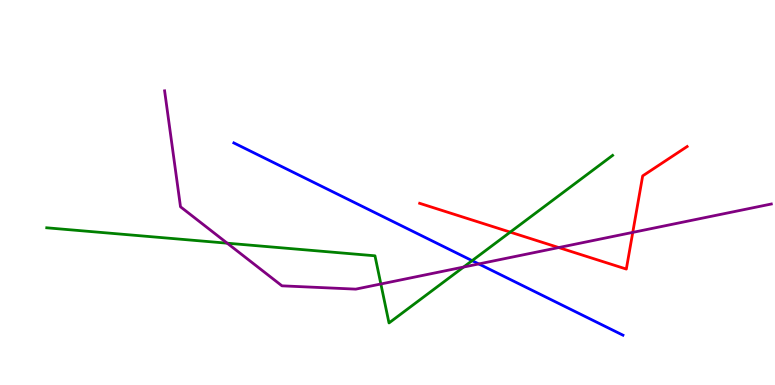[{'lines': ['blue', 'red'], 'intersections': []}, {'lines': ['green', 'red'], 'intersections': [{'x': 6.58, 'y': 3.97}]}, {'lines': ['purple', 'red'], 'intersections': [{'x': 7.21, 'y': 3.57}, {'x': 8.16, 'y': 3.96}]}, {'lines': ['blue', 'green'], 'intersections': [{'x': 6.09, 'y': 3.23}]}, {'lines': ['blue', 'purple'], 'intersections': [{'x': 6.18, 'y': 3.14}]}, {'lines': ['green', 'purple'], 'intersections': [{'x': 2.93, 'y': 3.68}, {'x': 4.91, 'y': 2.62}, {'x': 5.98, 'y': 3.06}]}]